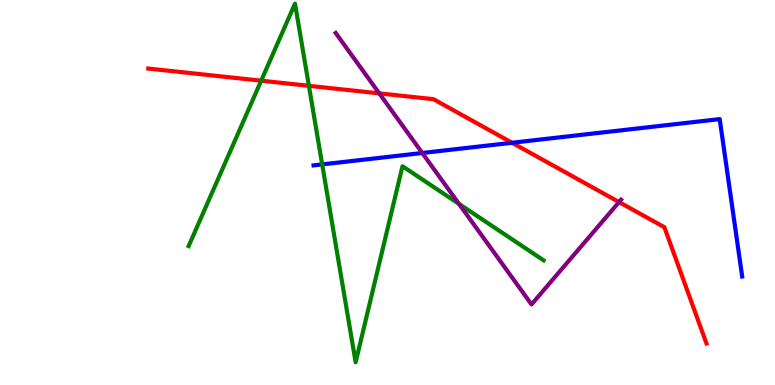[{'lines': ['blue', 'red'], 'intersections': [{'x': 6.61, 'y': 6.29}]}, {'lines': ['green', 'red'], 'intersections': [{'x': 3.37, 'y': 7.9}, {'x': 3.99, 'y': 7.77}]}, {'lines': ['purple', 'red'], 'intersections': [{'x': 4.89, 'y': 7.57}, {'x': 7.99, 'y': 4.75}]}, {'lines': ['blue', 'green'], 'intersections': [{'x': 4.16, 'y': 5.73}]}, {'lines': ['blue', 'purple'], 'intersections': [{'x': 5.45, 'y': 6.03}]}, {'lines': ['green', 'purple'], 'intersections': [{'x': 5.92, 'y': 4.7}]}]